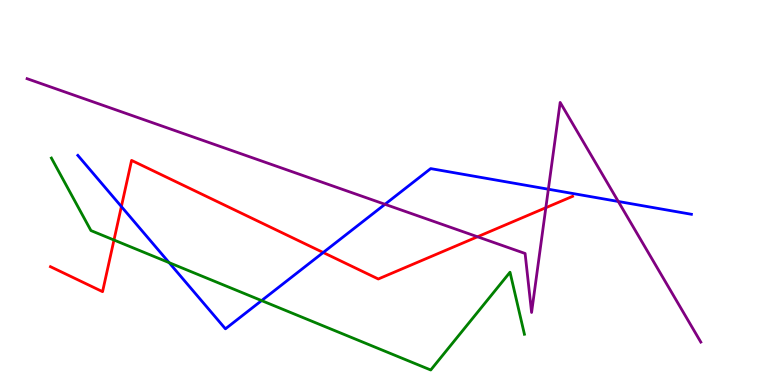[{'lines': ['blue', 'red'], 'intersections': [{'x': 1.57, 'y': 4.63}, {'x': 4.17, 'y': 3.44}]}, {'lines': ['green', 'red'], 'intersections': [{'x': 1.47, 'y': 3.77}]}, {'lines': ['purple', 'red'], 'intersections': [{'x': 6.16, 'y': 3.85}, {'x': 7.04, 'y': 4.6}]}, {'lines': ['blue', 'green'], 'intersections': [{'x': 2.18, 'y': 3.18}, {'x': 3.38, 'y': 2.19}]}, {'lines': ['blue', 'purple'], 'intersections': [{'x': 4.97, 'y': 4.69}, {'x': 7.08, 'y': 5.09}, {'x': 7.98, 'y': 4.77}]}, {'lines': ['green', 'purple'], 'intersections': []}]